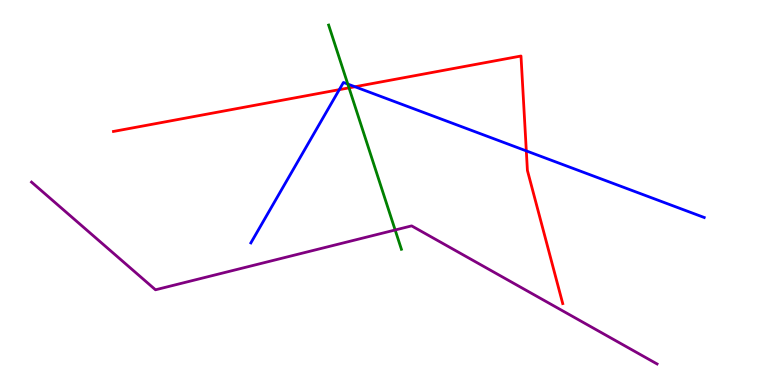[{'lines': ['blue', 'red'], 'intersections': [{'x': 4.38, 'y': 7.67}, {'x': 4.58, 'y': 7.75}, {'x': 6.79, 'y': 6.08}]}, {'lines': ['green', 'red'], 'intersections': [{'x': 4.5, 'y': 7.72}]}, {'lines': ['purple', 'red'], 'intersections': []}, {'lines': ['blue', 'green'], 'intersections': [{'x': 4.49, 'y': 7.82}]}, {'lines': ['blue', 'purple'], 'intersections': []}, {'lines': ['green', 'purple'], 'intersections': [{'x': 5.1, 'y': 4.03}]}]